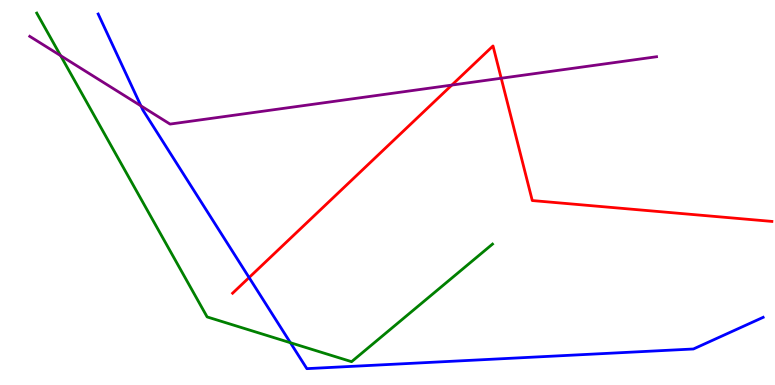[{'lines': ['blue', 'red'], 'intersections': [{'x': 3.21, 'y': 2.79}]}, {'lines': ['green', 'red'], 'intersections': []}, {'lines': ['purple', 'red'], 'intersections': [{'x': 5.83, 'y': 7.79}, {'x': 6.47, 'y': 7.97}]}, {'lines': ['blue', 'green'], 'intersections': [{'x': 3.75, 'y': 1.1}]}, {'lines': ['blue', 'purple'], 'intersections': [{'x': 1.82, 'y': 7.25}]}, {'lines': ['green', 'purple'], 'intersections': [{'x': 0.782, 'y': 8.55}]}]